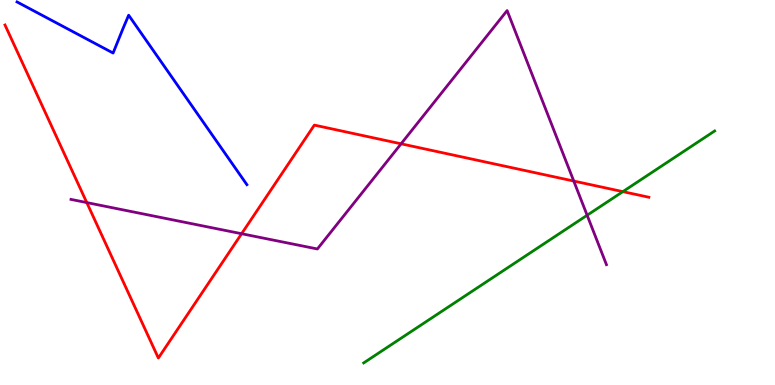[{'lines': ['blue', 'red'], 'intersections': []}, {'lines': ['green', 'red'], 'intersections': [{'x': 8.04, 'y': 5.02}]}, {'lines': ['purple', 'red'], 'intersections': [{'x': 1.12, 'y': 4.74}, {'x': 3.12, 'y': 3.93}, {'x': 5.18, 'y': 6.26}, {'x': 7.4, 'y': 5.3}]}, {'lines': ['blue', 'green'], 'intersections': []}, {'lines': ['blue', 'purple'], 'intersections': []}, {'lines': ['green', 'purple'], 'intersections': [{'x': 7.58, 'y': 4.41}]}]